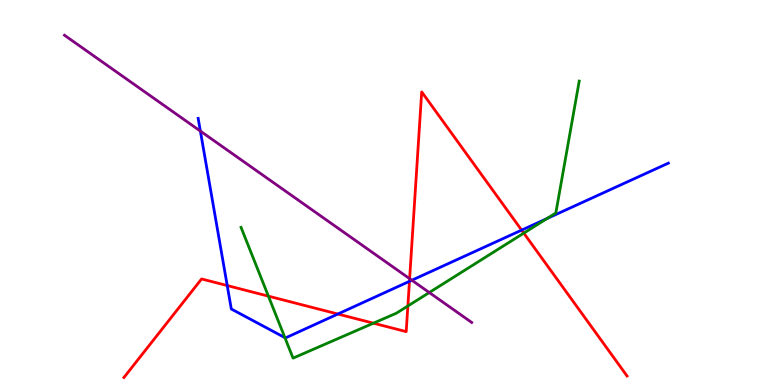[{'lines': ['blue', 'red'], 'intersections': [{'x': 2.93, 'y': 2.58}, {'x': 4.36, 'y': 1.84}, {'x': 5.28, 'y': 2.69}, {'x': 6.73, 'y': 4.02}]}, {'lines': ['green', 'red'], 'intersections': [{'x': 3.46, 'y': 2.31}, {'x': 4.82, 'y': 1.61}, {'x': 5.26, 'y': 2.05}, {'x': 6.76, 'y': 3.94}]}, {'lines': ['purple', 'red'], 'intersections': [{'x': 5.29, 'y': 2.76}]}, {'lines': ['blue', 'green'], 'intersections': [{'x': 3.68, 'y': 1.23}, {'x': 7.06, 'y': 4.32}]}, {'lines': ['blue', 'purple'], 'intersections': [{'x': 2.59, 'y': 6.6}, {'x': 5.31, 'y': 2.72}]}, {'lines': ['green', 'purple'], 'intersections': [{'x': 5.54, 'y': 2.4}]}]